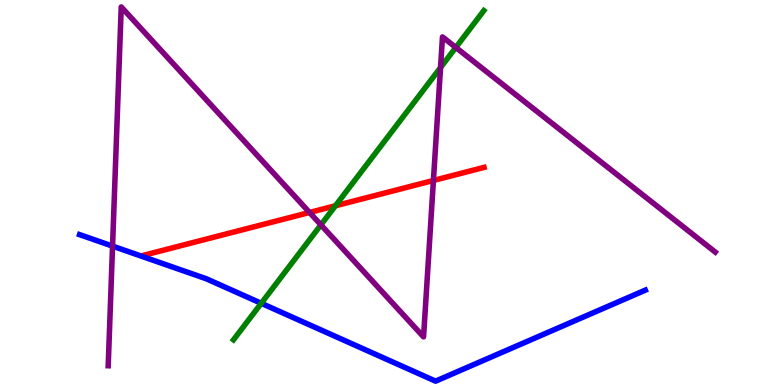[{'lines': ['blue', 'red'], 'intersections': []}, {'lines': ['green', 'red'], 'intersections': [{'x': 4.33, 'y': 4.66}]}, {'lines': ['purple', 'red'], 'intersections': [{'x': 3.99, 'y': 4.48}, {'x': 5.59, 'y': 5.31}]}, {'lines': ['blue', 'green'], 'intersections': [{'x': 3.37, 'y': 2.12}]}, {'lines': ['blue', 'purple'], 'intersections': [{'x': 1.45, 'y': 3.61}]}, {'lines': ['green', 'purple'], 'intersections': [{'x': 4.14, 'y': 4.16}, {'x': 5.68, 'y': 8.25}, {'x': 5.88, 'y': 8.77}]}]